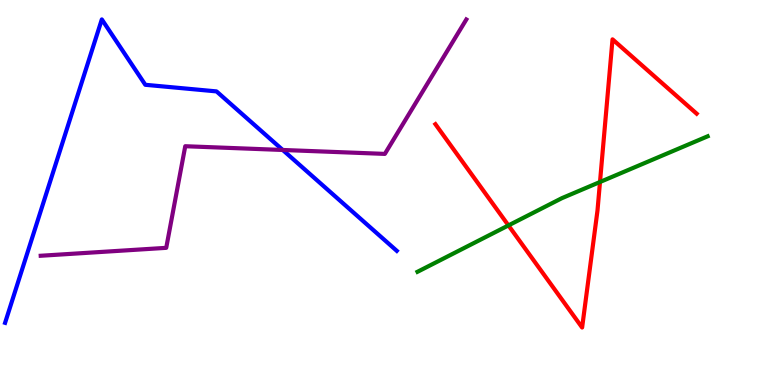[{'lines': ['blue', 'red'], 'intersections': []}, {'lines': ['green', 'red'], 'intersections': [{'x': 6.56, 'y': 4.14}, {'x': 7.74, 'y': 5.27}]}, {'lines': ['purple', 'red'], 'intersections': []}, {'lines': ['blue', 'green'], 'intersections': []}, {'lines': ['blue', 'purple'], 'intersections': [{'x': 3.65, 'y': 6.1}]}, {'lines': ['green', 'purple'], 'intersections': []}]